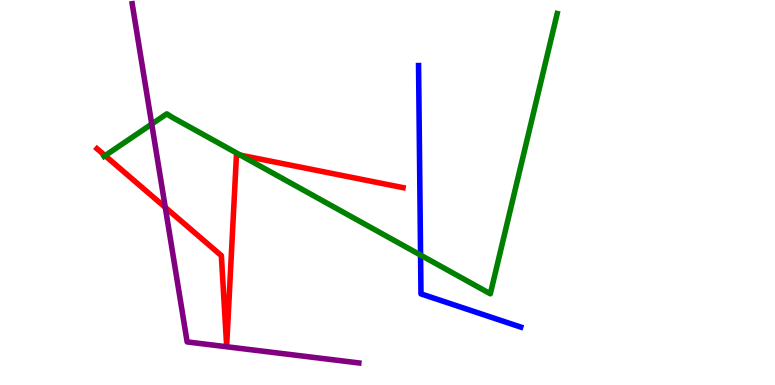[{'lines': ['blue', 'red'], 'intersections': []}, {'lines': ['green', 'red'], 'intersections': [{'x': 1.36, 'y': 5.96}, {'x': 3.1, 'y': 5.97}]}, {'lines': ['purple', 'red'], 'intersections': [{'x': 2.13, 'y': 4.61}]}, {'lines': ['blue', 'green'], 'intersections': [{'x': 5.43, 'y': 3.37}]}, {'lines': ['blue', 'purple'], 'intersections': []}, {'lines': ['green', 'purple'], 'intersections': [{'x': 1.96, 'y': 6.78}]}]